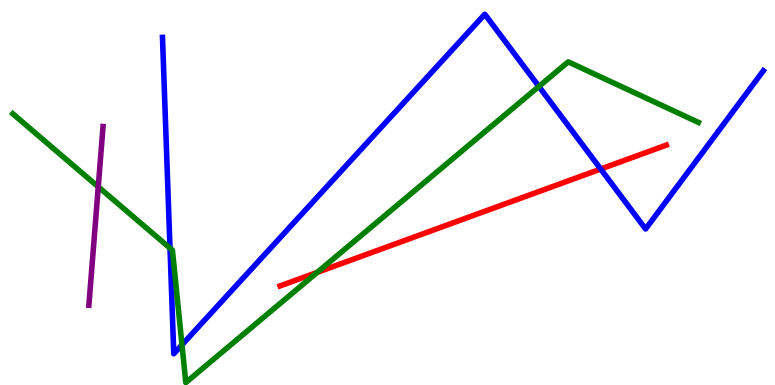[{'lines': ['blue', 'red'], 'intersections': [{'x': 7.75, 'y': 5.61}]}, {'lines': ['green', 'red'], 'intersections': [{'x': 4.09, 'y': 2.92}]}, {'lines': ['purple', 'red'], 'intersections': []}, {'lines': ['blue', 'green'], 'intersections': [{'x': 2.19, 'y': 3.55}, {'x': 2.35, 'y': 1.04}, {'x': 6.95, 'y': 7.75}]}, {'lines': ['blue', 'purple'], 'intersections': []}, {'lines': ['green', 'purple'], 'intersections': [{'x': 1.27, 'y': 5.15}]}]